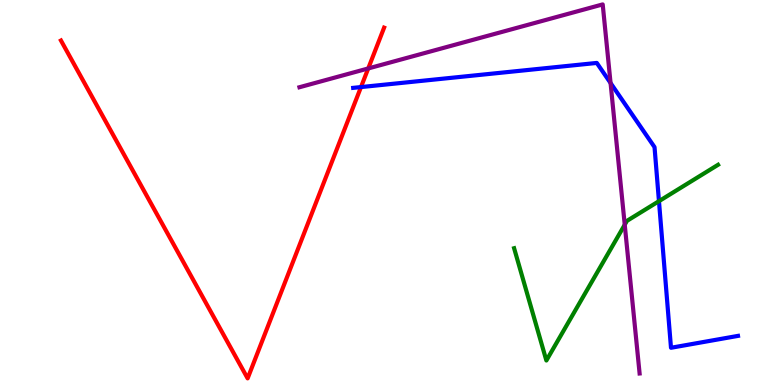[{'lines': ['blue', 'red'], 'intersections': [{'x': 4.66, 'y': 7.74}]}, {'lines': ['green', 'red'], 'intersections': []}, {'lines': ['purple', 'red'], 'intersections': [{'x': 4.75, 'y': 8.22}]}, {'lines': ['blue', 'green'], 'intersections': [{'x': 8.5, 'y': 4.77}]}, {'lines': ['blue', 'purple'], 'intersections': [{'x': 7.88, 'y': 7.84}]}, {'lines': ['green', 'purple'], 'intersections': [{'x': 8.06, 'y': 4.16}]}]